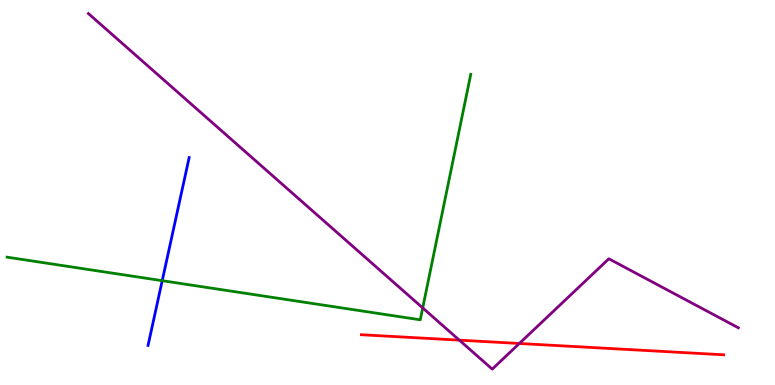[{'lines': ['blue', 'red'], 'intersections': []}, {'lines': ['green', 'red'], 'intersections': []}, {'lines': ['purple', 'red'], 'intersections': [{'x': 5.93, 'y': 1.16}, {'x': 6.7, 'y': 1.08}]}, {'lines': ['blue', 'green'], 'intersections': [{'x': 2.09, 'y': 2.71}]}, {'lines': ['blue', 'purple'], 'intersections': []}, {'lines': ['green', 'purple'], 'intersections': [{'x': 5.45, 'y': 2.0}]}]